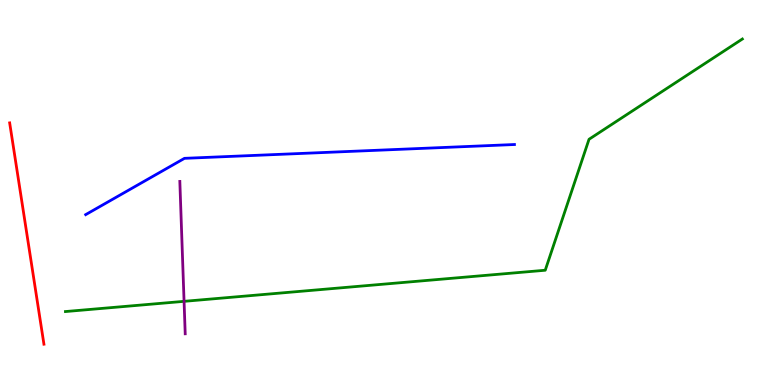[{'lines': ['blue', 'red'], 'intersections': []}, {'lines': ['green', 'red'], 'intersections': []}, {'lines': ['purple', 'red'], 'intersections': []}, {'lines': ['blue', 'green'], 'intersections': []}, {'lines': ['blue', 'purple'], 'intersections': []}, {'lines': ['green', 'purple'], 'intersections': [{'x': 2.38, 'y': 2.17}]}]